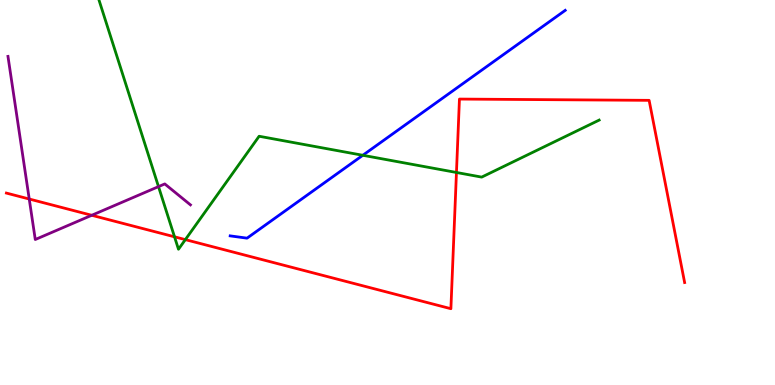[{'lines': ['blue', 'red'], 'intersections': []}, {'lines': ['green', 'red'], 'intersections': [{'x': 2.25, 'y': 3.85}, {'x': 2.39, 'y': 3.78}, {'x': 5.89, 'y': 5.52}]}, {'lines': ['purple', 'red'], 'intersections': [{'x': 0.377, 'y': 4.83}, {'x': 1.18, 'y': 4.41}]}, {'lines': ['blue', 'green'], 'intersections': [{'x': 4.68, 'y': 5.97}]}, {'lines': ['blue', 'purple'], 'intersections': []}, {'lines': ['green', 'purple'], 'intersections': [{'x': 2.05, 'y': 5.15}]}]